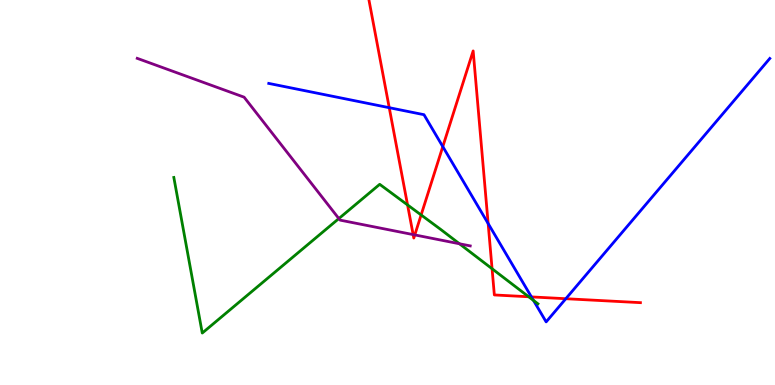[{'lines': ['blue', 'red'], 'intersections': [{'x': 5.02, 'y': 7.2}, {'x': 5.71, 'y': 6.19}, {'x': 6.3, 'y': 4.19}, {'x': 6.86, 'y': 2.29}, {'x': 7.3, 'y': 2.24}]}, {'lines': ['green', 'red'], 'intersections': [{'x': 5.26, 'y': 4.68}, {'x': 5.43, 'y': 4.42}, {'x': 6.35, 'y': 3.02}, {'x': 6.82, 'y': 2.29}]}, {'lines': ['purple', 'red'], 'intersections': [{'x': 5.33, 'y': 3.91}, {'x': 5.35, 'y': 3.9}]}, {'lines': ['blue', 'green'], 'intersections': [{'x': 6.88, 'y': 2.2}]}, {'lines': ['blue', 'purple'], 'intersections': []}, {'lines': ['green', 'purple'], 'intersections': [{'x': 4.37, 'y': 4.32}, {'x': 5.93, 'y': 3.67}]}]